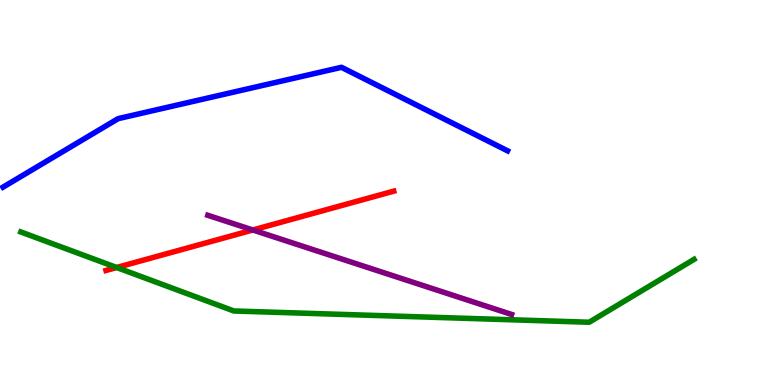[{'lines': ['blue', 'red'], 'intersections': []}, {'lines': ['green', 'red'], 'intersections': [{'x': 1.51, 'y': 3.05}]}, {'lines': ['purple', 'red'], 'intersections': [{'x': 3.26, 'y': 4.03}]}, {'lines': ['blue', 'green'], 'intersections': []}, {'lines': ['blue', 'purple'], 'intersections': []}, {'lines': ['green', 'purple'], 'intersections': []}]